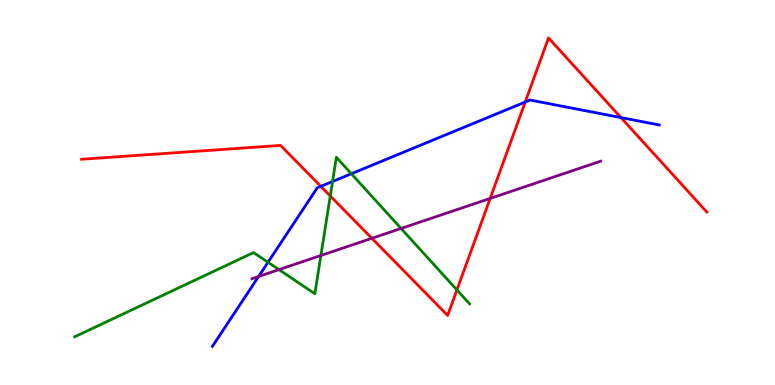[{'lines': ['blue', 'red'], 'intersections': [{'x': 4.14, 'y': 5.16}, {'x': 6.78, 'y': 7.35}, {'x': 8.01, 'y': 6.95}]}, {'lines': ['green', 'red'], 'intersections': [{'x': 4.26, 'y': 4.91}, {'x': 5.9, 'y': 2.47}]}, {'lines': ['purple', 'red'], 'intersections': [{'x': 4.8, 'y': 3.81}, {'x': 6.32, 'y': 4.85}]}, {'lines': ['blue', 'green'], 'intersections': [{'x': 3.46, 'y': 3.19}, {'x': 4.29, 'y': 5.29}, {'x': 4.53, 'y': 5.49}]}, {'lines': ['blue', 'purple'], 'intersections': [{'x': 3.34, 'y': 2.82}]}, {'lines': ['green', 'purple'], 'intersections': [{'x': 3.6, 'y': 3.0}, {'x': 4.14, 'y': 3.36}, {'x': 5.18, 'y': 4.07}]}]